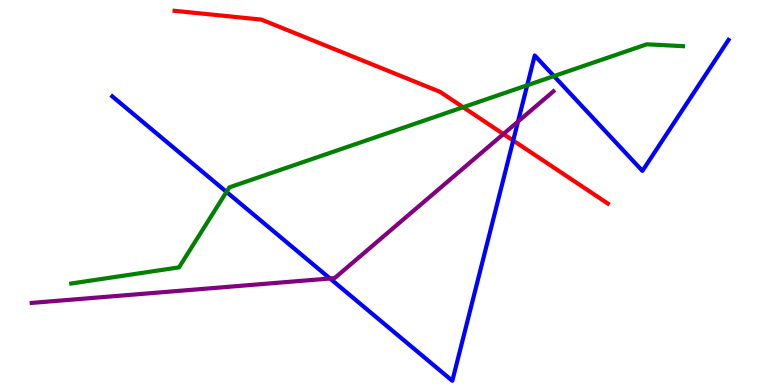[{'lines': ['blue', 'red'], 'intersections': [{'x': 6.62, 'y': 6.35}]}, {'lines': ['green', 'red'], 'intersections': [{'x': 5.98, 'y': 7.21}]}, {'lines': ['purple', 'red'], 'intersections': [{'x': 6.5, 'y': 6.52}]}, {'lines': ['blue', 'green'], 'intersections': [{'x': 2.92, 'y': 5.02}, {'x': 6.8, 'y': 7.79}, {'x': 7.15, 'y': 8.02}]}, {'lines': ['blue', 'purple'], 'intersections': [{'x': 4.26, 'y': 2.77}, {'x': 6.68, 'y': 6.84}]}, {'lines': ['green', 'purple'], 'intersections': []}]